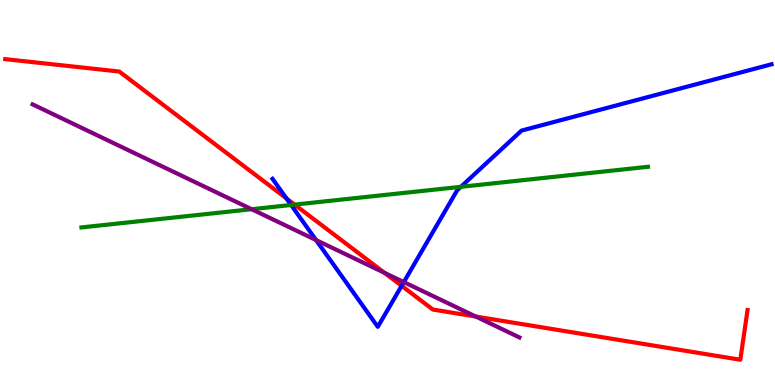[{'lines': ['blue', 'red'], 'intersections': [{'x': 3.7, 'y': 4.85}, {'x': 5.18, 'y': 2.58}]}, {'lines': ['green', 'red'], 'intersections': [{'x': 3.8, 'y': 4.69}]}, {'lines': ['purple', 'red'], 'intersections': [{'x': 4.96, 'y': 2.91}, {'x': 6.14, 'y': 1.78}]}, {'lines': ['blue', 'green'], 'intersections': [{'x': 3.76, 'y': 4.68}, {'x': 5.95, 'y': 5.15}]}, {'lines': ['blue', 'purple'], 'intersections': [{'x': 4.08, 'y': 3.76}, {'x': 5.21, 'y': 2.67}]}, {'lines': ['green', 'purple'], 'intersections': [{'x': 3.25, 'y': 4.57}]}]